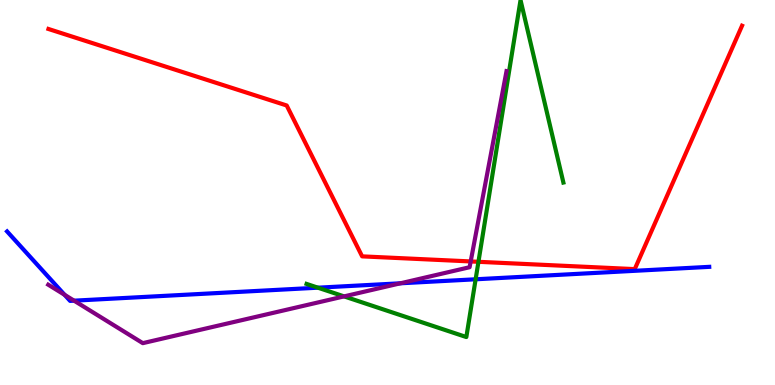[{'lines': ['blue', 'red'], 'intersections': []}, {'lines': ['green', 'red'], 'intersections': [{'x': 6.17, 'y': 3.2}]}, {'lines': ['purple', 'red'], 'intersections': [{'x': 6.07, 'y': 3.21}]}, {'lines': ['blue', 'green'], 'intersections': [{'x': 4.1, 'y': 2.53}, {'x': 6.14, 'y': 2.75}]}, {'lines': ['blue', 'purple'], 'intersections': [{'x': 0.833, 'y': 2.34}, {'x': 0.956, 'y': 2.19}, {'x': 5.17, 'y': 2.64}]}, {'lines': ['green', 'purple'], 'intersections': [{'x': 4.44, 'y': 2.3}]}]